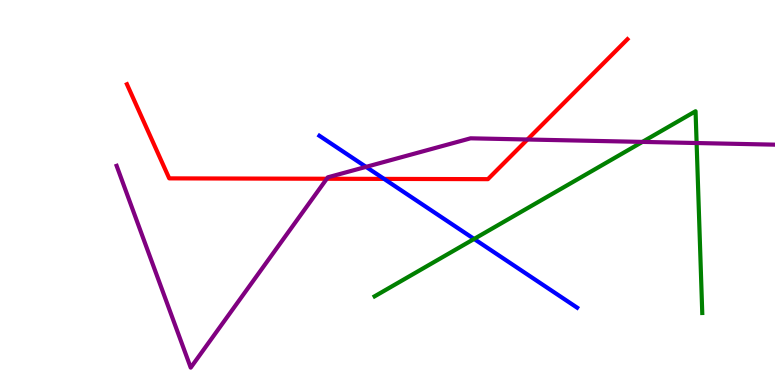[{'lines': ['blue', 'red'], 'intersections': [{'x': 4.96, 'y': 5.35}]}, {'lines': ['green', 'red'], 'intersections': []}, {'lines': ['purple', 'red'], 'intersections': [{'x': 4.22, 'y': 5.36}, {'x': 6.81, 'y': 6.38}]}, {'lines': ['blue', 'green'], 'intersections': [{'x': 6.12, 'y': 3.79}]}, {'lines': ['blue', 'purple'], 'intersections': [{'x': 4.72, 'y': 5.67}]}, {'lines': ['green', 'purple'], 'intersections': [{'x': 8.29, 'y': 6.31}, {'x': 8.99, 'y': 6.28}]}]